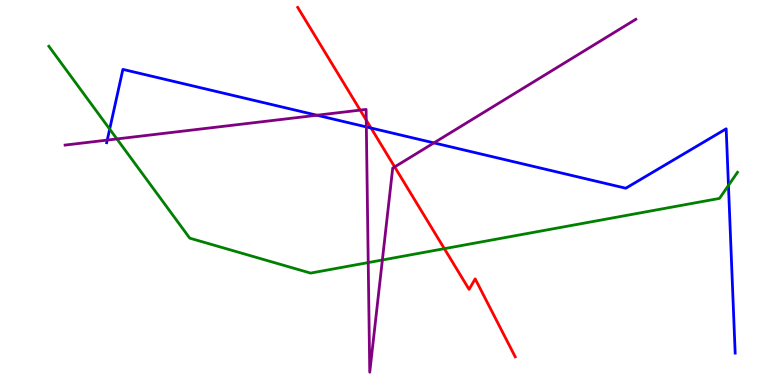[{'lines': ['blue', 'red'], 'intersections': [{'x': 4.79, 'y': 6.67}]}, {'lines': ['green', 'red'], 'intersections': [{'x': 5.73, 'y': 3.54}]}, {'lines': ['purple', 'red'], 'intersections': [{'x': 4.65, 'y': 7.14}, {'x': 4.73, 'y': 6.88}, {'x': 5.09, 'y': 5.66}]}, {'lines': ['blue', 'green'], 'intersections': [{'x': 1.42, 'y': 6.65}, {'x': 9.4, 'y': 5.18}]}, {'lines': ['blue', 'purple'], 'intersections': [{'x': 1.38, 'y': 6.36}, {'x': 4.09, 'y': 7.01}, {'x': 4.73, 'y': 6.7}, {'x': 5.6, 'y': 6.29}]}, {'lines': ['green', 'purple'], 'intersections': [{'x': 1.51, 'y': 6.39}, {'x': 4.75, 'y': 3.18}, {'x': 4.93, 'y': 3.25}]}]